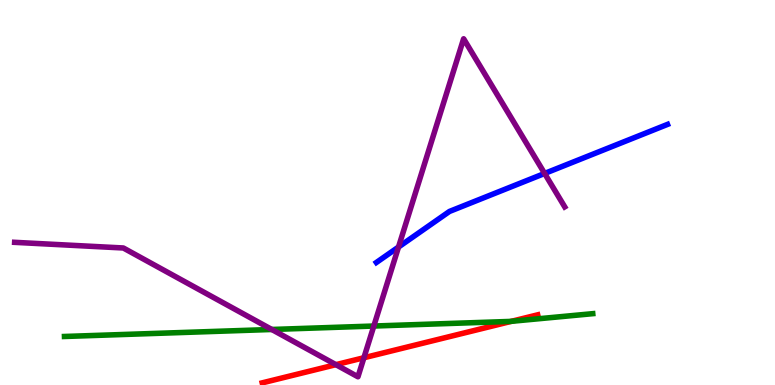[{'lines': ['blue', 'red'], 'intersections': []}, {'lines': ['green', 'red'], 'intersections': [{'x': 6.6, 'y': 1.65}]}, {'lines': ['purple', 'red'], 'intersections': [{'x': 4.33, 'y': 0.528}, {'x': 4.7, 'y': 0.708}]}, {'lines': ['blue', 'green'], 'intersections': []}, {'lines': ['blue', 'purple'], 'intersections': [{'x': 5.14, 'y': 3.58}, {'x': 7.03, 'y': 5.49}]}, {'lines': ['green', 'purple'], 'intersections': [{'x': 3.51, 'y': 1.44}, {'x': 4.82, 'y': 1.53}]}]